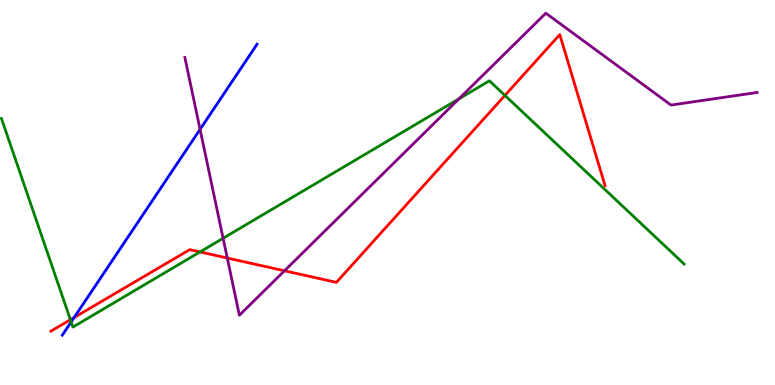[{'lines': ['blue', 'red'], 'intersections': [{'x': 0.956, 'y': 1.75}]}, {'lines': ['green', 'red'], 'intersections': [{'x': 0.909, 'y': 1.7}, {'x': 2.58, 'y': 3.46}, {'x': 6.52, 'y': 7.52}]}, {'lines': ['purple', 'red'], 'intersections': [{'x': 2.93, 'y': 3.3}, {'x': 3.67, 'y': 2.97}]}, {'lines': ['blue', 'green'], 'intersections': [{'x': 0.918, 'y': 1.64}]}, {'lines': ['blue', 'purple'], 'intersections': [{'x': 2.58, 'y': 6.64}]}, {'lines': ['green', 'purple'], 'intersections': [{'x': 2.88, 'y': 3.81}, {'x': 5.92, 'y': 7.43}]}]